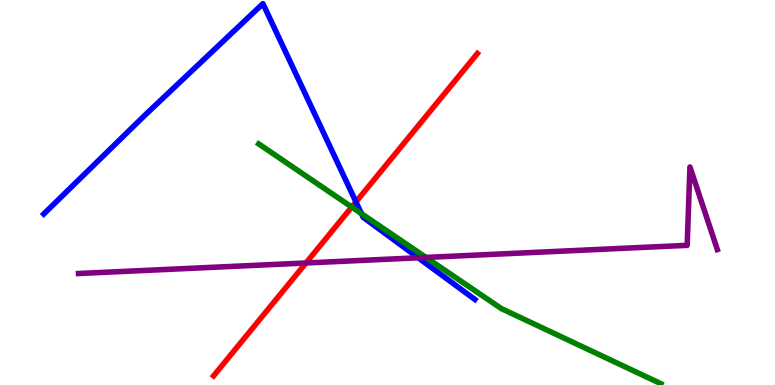[{'lines': ['blue', 'red'], 'intersections': [{'x': 4.59, 'y': 4.76}]}, {'lines': ['green', 'red'], 'intersections': [{'x': 4.54, 'y': 4.62}]}, {'lines': ['purple', 'red'], 'intersections': [{'x': 3.95, 'y': 3.17}]}, {'lines': ['blue', 'green'], 'intersections': [{'x': 4.66, 'y': 4.45}]}, {'lines': ['blue', 'purple'], 'intersections': [{'x': 5.4, 'y': 3.3}]}, {'lines': ['green', 'purple'], 'intersections': [{'x': 5.5, 'y': 3.31}]}]